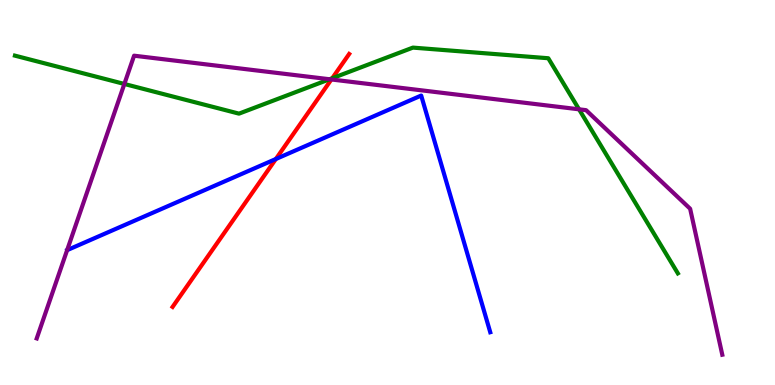[{'lines': ['blue', 'red'], 'intersections': [{'x': 3.56, 'y': 5.87}]}, {'lines': ['green', 'red'], 'intersections': [{'x': 4.29, 'y': 7.97}]}, {'lines': ['purple', 'red'], 'intersections': [{'x': 4.28, 'y': 7.94}]}, {'lines': ['blue', 'green'], 'intersections': []}, {'lines': ['blue', 'purple'], 'intersections': []}, {'lines': ['green', 'purple'], 'intersections': [{'x': 1.6, 'y': 7.82}, {'x': 4.25, 'y': 7.94}, {'x': 7.47, 'y': 7.16}]}]